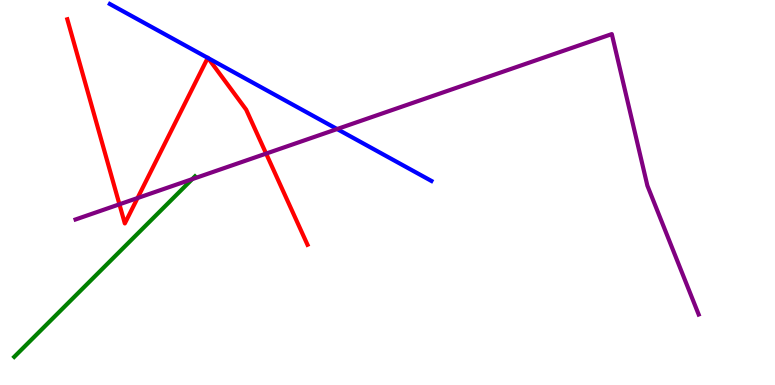[{'lines': ['blue', 'red'], 'intersections': [{'x': 2.68, 'y': 8.5}, {'x': 2.68, 'y': 8.49}]}, {'lines': ['green', 'red'], 'intersections': []}, {'lines': ['purple', 'red'], 'intersections': [{'x': 1.54, 'y': 4.69}, {'x': 1.77, 'y': 4.86}, {'x': 3.43, 'y': 6.01}]}, {'lines': ['blue', 'green'], 'intersections': []}, {'lines': ['blue', 'purple'], 'intersections': [{'x': 4.35, 'y': 6.65}]}, {'lines': ['green', 'purple'], 'intersections': [{'x': 2.48, 'y': 5.35}]}]